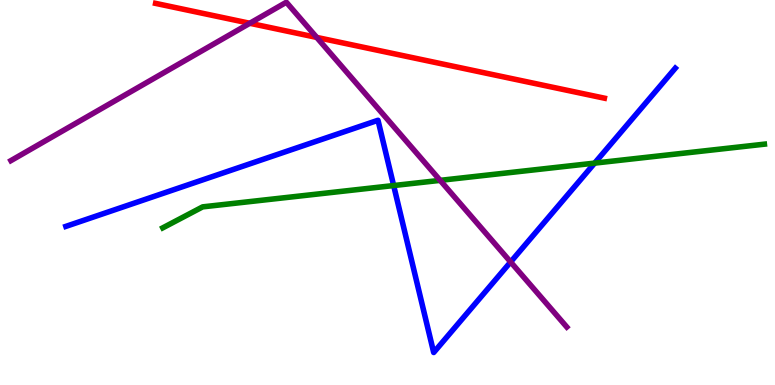[{'lines': ['blue', 'red'], 'intersections': []}, {'lines': ['green', 'red'], 'intersections': []}, {'lines': ['purple', 'red'], 'intersections': [{'x': 3.22, 'y': 9.4}, {'x': 4.09, 'y': 9.03}]}, {'lines': ['blue', 'green'], 'intersections': [{'x': 5.08, 'y': 5.18}, {'x': 7.67, 'y': 5.76}]}, {'lines': ['blue', 'purple'], 'intersections': [{'x': 6.59, 'y': 3.2}]}, {'lines': ['green', 'purple'], 'intersections': [{'x': 5.68, 'y': 5.32}]}]